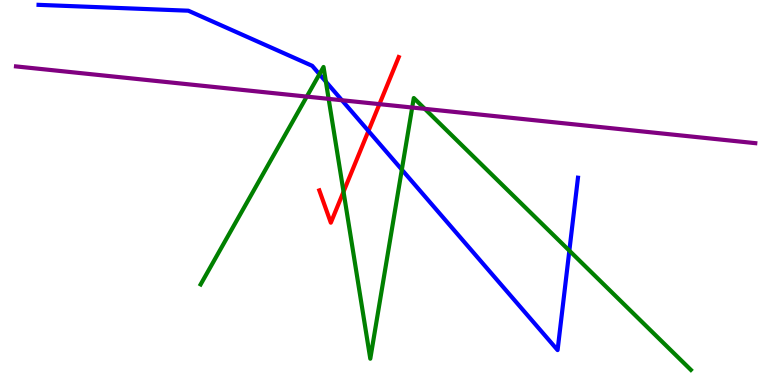[{'lines': ['blue', 'red'], 'intersections': [{'x': 4.75, 'y': 6.6}]}, {'lines': ['green', 'red'], 'intersections': [{'x': 4.43, 'y': 5.02}]}, {'lines': ['purple', 'red'], 'intersections': [{'x': 4.9, 'y': 7.3}]}, {'lines': ['blue', 'green'], 'intersections': [{'x': 4.12, 'y': 8.07}, {'x': 4.2, 'y': 7.88}, {'x': 5.18, 'y': 5.59}, {'x': 7.35, 'y': 3.49}]}, {'lines': ['blue', 'purple'], 'intersections': [{'x': 4.41, 'y': 7.4}]}, {'lines': ['green', 'purple'], 'intersections': [{'x': 3.96, 'y': 7.49}, {'x': 4.24, 'y': 7.43}, {'x': 5.32, 'y': 7.21}, {'x': 5.48, 'y': 7.17}]}]